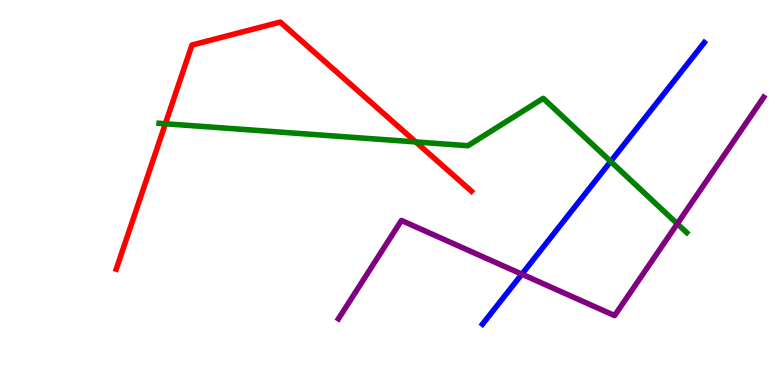[{'lines': ['blue', 'red'], 'intersections': []}, {'lines': ['green', 'red'], 'intersections': [{'x': 2.13, 'y': 6.79}, {'x': 5.36, 'y': 6.31}]}, {'lines': ['purple', 'red'], 'intersections': []}, {'lines': ['blue', 'green'], 'intersections': [{'x': 7.88, 'y': 5.81}]}, {'lines': ['blue', 'purple'], 'intersections': [{'x': 6.73, 'y': 2.88}]}, {'lines': ['green', 'purple'], 'intersections': [{'x': 8.74, 'y': 4.19}]}]